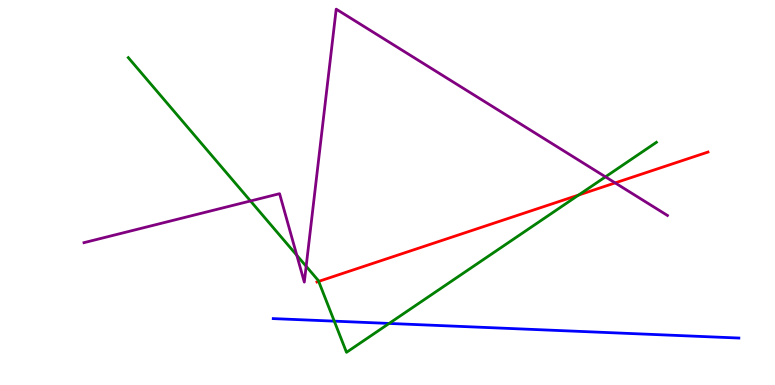[{'lines': ['blue', 'red'], 'intersections': []}, {'lines': ['green', 'red'], 'intersections': [{'x': 4.11, 'y': 2.69}, {'x': 7.47, 'y': 4.93}]}, {'lines': ['purple', 'red'], 'intersections': [{'x': 7.94, 'y': 5.25}]}, {'lines': ['blue', 'green'], 'intersections': [{'x': 4.31, 'y': 1.66}, {'x': 5.02, 'y': 1.6}]}, {'lines': ['blue', 'purple'], 'intersections': []}, {'lines': ['green', 'purple'], 'intersections': [{'x': 3.23, 'y': 4.78}, {'x': 3.83, 'y': 3.37}, {'x': 3.95, 'y': 3.08}, {'x': 7.81, 'y': 5.41}]}]